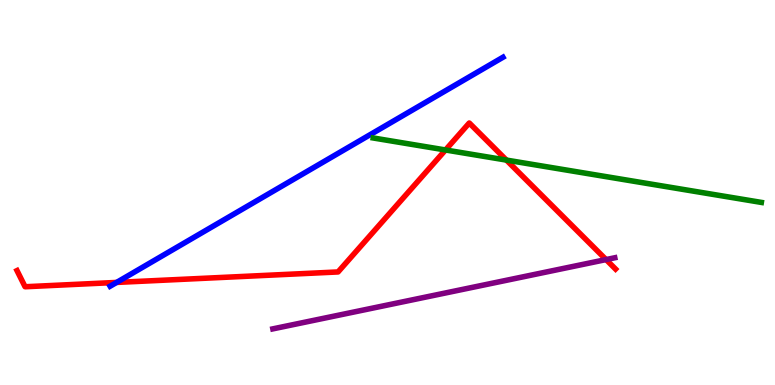[{'lines': ['blue', 'red'], 'intersections': [{'x': 1.5, 'y': 2.66}]}, {'lines': ['green', 'red'], 'intersections': [{'x': 5.75, 'y': 6.1}, {'x': 6.53, 'y': 5.84}]}, {'lines': ['purple', 'red'], 'intersections': [{'x': 7.82, 'y': 3.26}]}, {'lines': ['blue', 'green'], 'intersections': []}, {'lines': ['blue', 'purple'], 'intersections': []}, {'lines': ['green', 'purple'], 'intersections': []}]